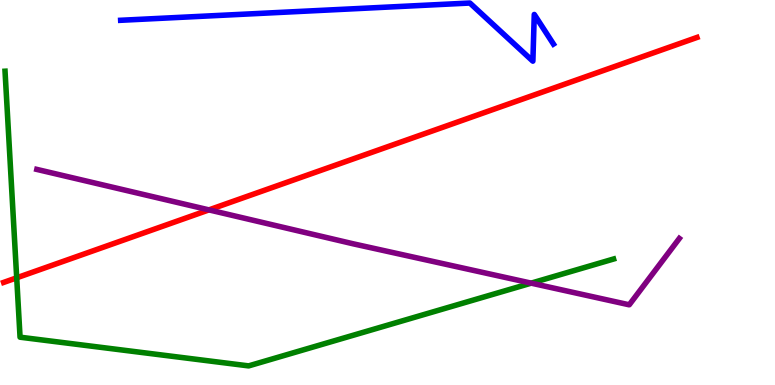[{'lines': ['blue', 'red'], 'intersections': []}, {'lines': ['green', 'red'], 'intersections': [{'x': 0.215, 'y': 2.78}]}, {'lines': ['purple', 'red'], 'intersections': [{'x': 2.7, 'y': 4.55}]}, {'lines': ['blue', 'green'], 'intersections': []}, {'lines': ['blue', 'purple'], 'intersections': []}, {'lines': ['green', 'purple'], 'intersections': [{'x': 6.85, 'y': 2.65}]}]